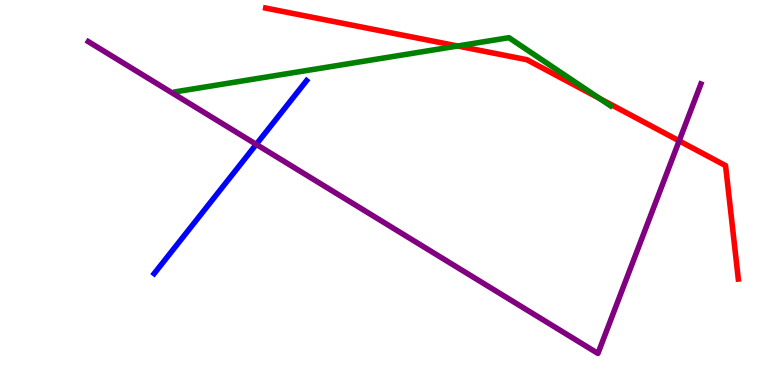[{'lines': ['blue', 'red'], 'intersections': []}, {'lines': ['green', 'red'], 'intersections': [{'x': 5.9, 'y': 8.8}, {'x': 7.73, 'y': 7.45}]}, {'lines': ['purple', 'red'], 'intersections': [{'x': 8.76, 'y': 6.34}]}, {'lines': ['blue', 'green'], 'intersections': []}, {'lines': ['blue', 'purple'], 'intersections': [{'x': 3.31, 'y': 6.25}]}, {'lines': ['green', 'purple'], 'intersections': []}]